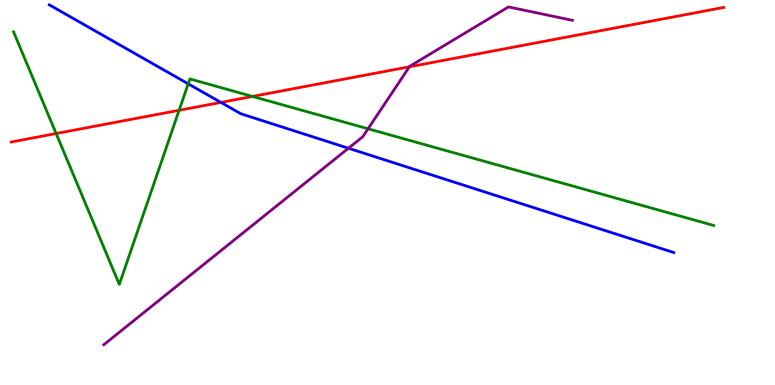[{'lines': ['blue', 'red'], 'intersections': [{'x': 2.85, 'y': 7.34}]}, {'lines': ['green', 'red'], 'intersections': [{'x': 0.724, 'y': 6.53}, {'x': 2.31, 'y': 7.14}, {'x': 3.26, 'y': 7.5}]}, {'lines': ['purple', 'red'], 'intersections': [{'x': 5.28, 'y': 8.27}]}, {'lines': ['blue', 'green'], 'intersections': [{'x': 2.43, 'y': 7.82}]}, {'lines': ['blue', 'purple'], 'intersections': [{'x': 4.5, 'y': 6.15}]}, {'lines': ['green', 'purple'], 'intersections': [{'x': 4.75, 'y': 6.66}]}]